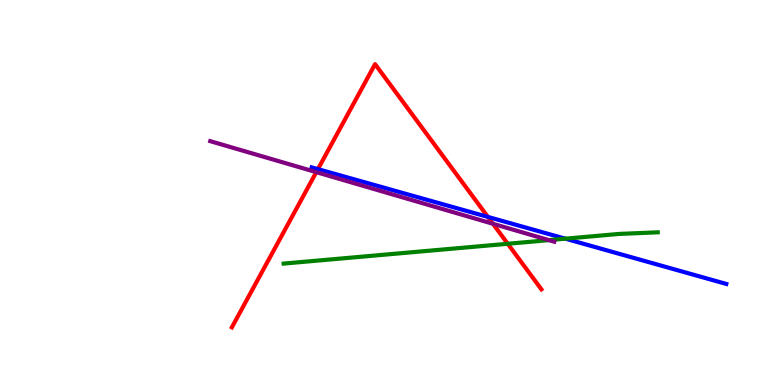[{'lines': ['blue', 'red'], 'intersections': [{'x': 4.1, 'y': 5.61}, {'x': 6.3, 'y': 4.37}]}, {'lines': ['green', 'red'], 'intersections': [{'x': 6.55, 'y': 3.67}]}, {'lines': ['purple', 'red'], 'intersections': [{'x': 4.08, 'y': 5.53}, {'x': 6.36, 'y': 4.19}]}, {'lines': ['blue', 'green'], 'intersections': [{'x': 7.29, 'y': 3.8}]}, {'lines': ['blue', 'purple'], 'intersections': []}, {'lines': ['green', 'purple'], 'intersections': [{'x': 7.08, 'y': 3.76}]}]